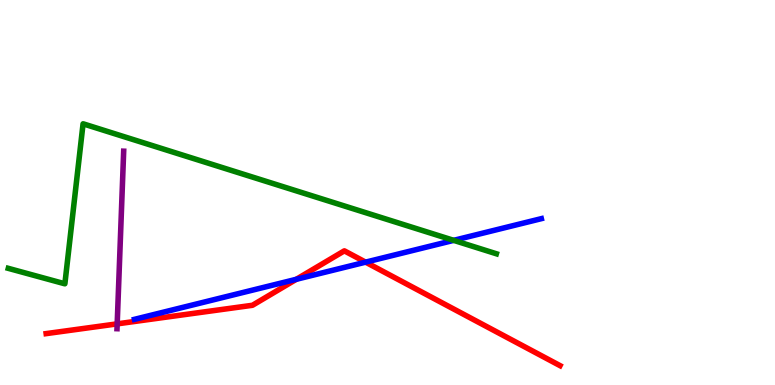[{'lines': ['blue', 'red'], 'intersections': [{'x': 3.82, 'y': 2.75}, {'x': 4.72, 'y': 3.19}]}, {'lines': ['green', 'red'], 'intersections': []}, {'lines': ['purple', 'red'], 'intersections': [{'x': 1.51, 'y': 1.59}]}, {'lines': ['blue', 'green'], 'intersections': [{'x': 5.85, 'y': 3.76}]}, {'lines': ['blue', 'purple'], 'intersections': []}, {'lines': ['green', 'purple'], 'intersections': []}]